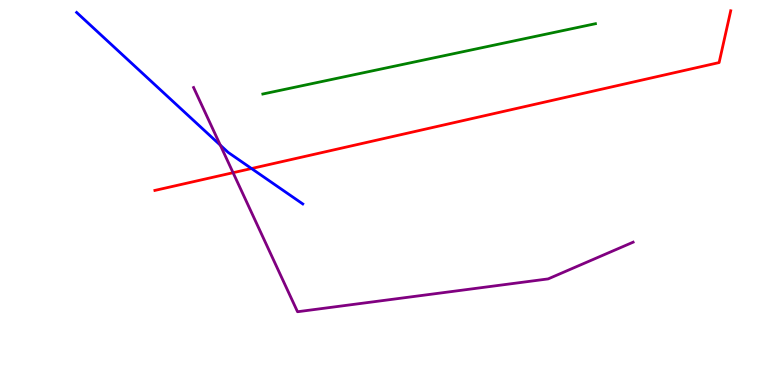[{'lines': ['blue', 'red'], 'intersections': [{'x': 3.25, 'y': 5.62}]}, {'lines': ['green', 'red'], 'intersections': []}, {'lines': ['purple', 'red'], 'intersections': [{'x': 3.01, 'y': 5.51}]}, {'lines': ['blue', 'green'], 'intersections': []}, {'lines': ['blue', 'purple'], 'intersections': [{'x': 2.84, 'y': 6.23}]}, {'lines': ['green', 'purple'], 'intersections': []}]